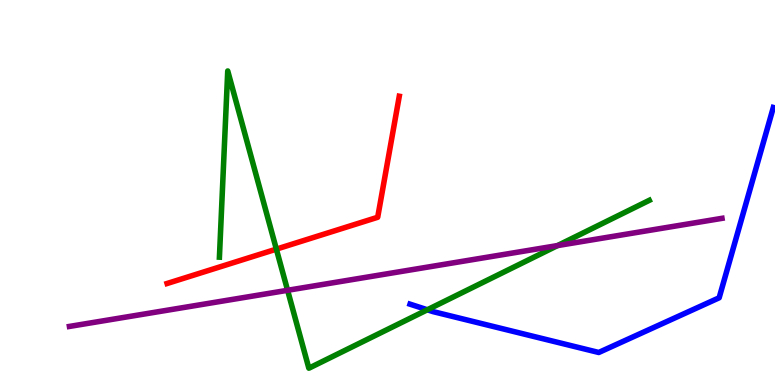[{'lines': ['blue', 'red'], 'intersections': []}, {'lines': ['green', 'red'], 'intersections': [{'x': 3.57, 'y': 3.53}]}, {'lines': ['purple', 'red'], 'intersections': []}, {'lines': ['blue', 'green'], 'intersections': [{'x': 5.51, 'y': 1.95}]}, {'lines': ['blue', 'purple'], 'intersections': []}, {'lines': ['green', 'purple'], 'intersections': [{'x': 3.71, 'y': 2.46}, {'x': 7.19, 'y': 3.62}]}]